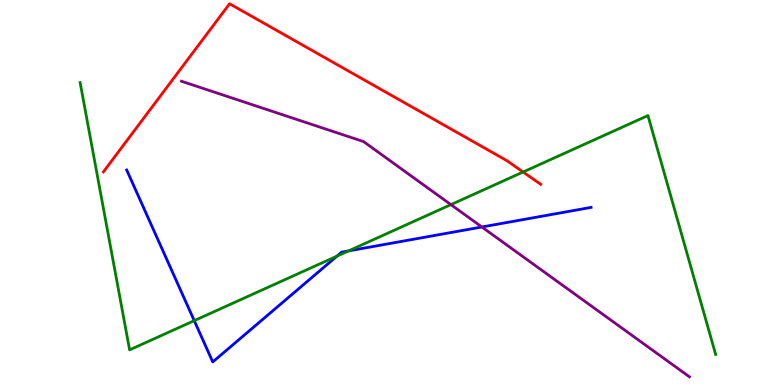[{'lines': ['blue', 'red'], 'intersections': []}, {'lines': ['green', 'red'], 'intersections': [{'x': 6.75, 'y': 5.53}]}, {'lines': ['purple', 'red'], 'intersections': []}, {'lines': ['blue', 'green'], 'intersections': [{'x': 2.51, 'y': 1.67}, {'x': 4.35, 'y': 3.35}, {'x': 4.5, 'y': 3.48}]}, {'lines': ['blue', 'purple'], 'intersections': [{'x': 6.22, 'y': 4.1}]}, {'lines': ['green', 'purple'], 'intersections': [{'x': 5.82, 'y': 4.68}]}]